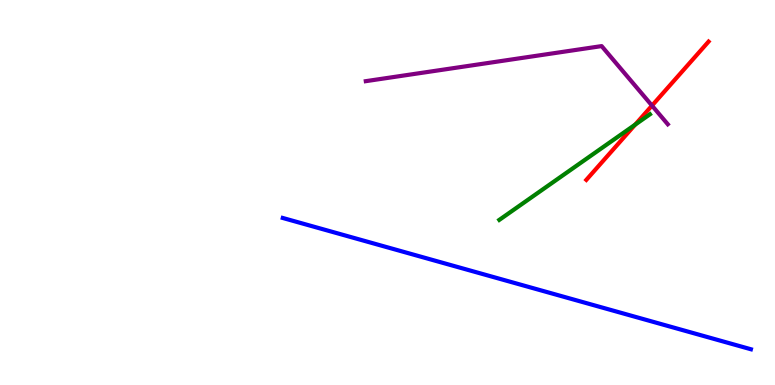[{'lines': ['blue', 'red'], 'intersections': []}, {'lines': ['green', 'red'], 'intersections': [{'x': 8.2, 'y': 6.76}]}, {'lines': ['purple', 'red'], 'intersections': [{'x': 8.41, 'y': 7.26}]}, {'lines': ['blue', 'green'], 'intersections': []}, {'lines': ['blue', 'purple'], 'intersections': []}, {'lines': ['green', 'purple'], 'intersections': []}]